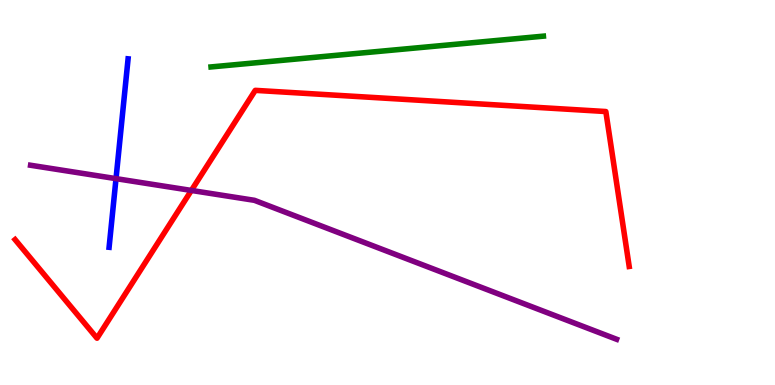[{'lines': ['blue', 'red'], 'intersections': []}, {'lines': ['green', 'red'], 'intersections': []}, {'lines': ['purple', 'red'], 'intersections': [{'x': 2.47, 'y': 5.05}]}, {'lines': ['blue', 'green'], 'intersections': []}, {'lines': ['blue', 'purple'], 'intersections': [{'x': 1.5, 'y': 5.36}]}, {'lines': ['green', 'purple'], 'intersections': []}]